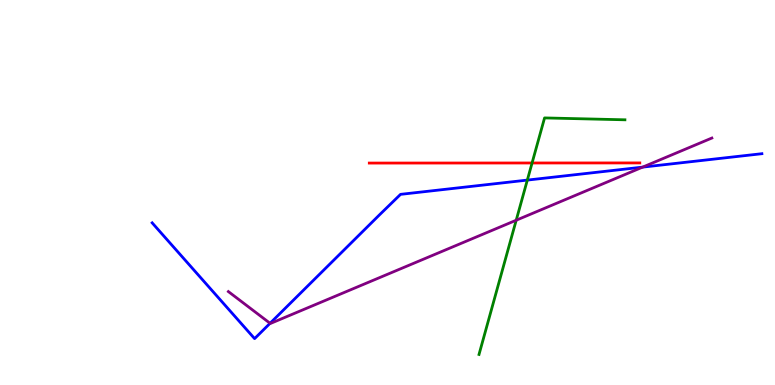[{'lines': ['blue', 'red'], 'intersections': []}, {'lines': ['green', 'red'], 'intersections': [{'x': 6.87, 'y': 5.77}]}, {'lines': ['purple', 'red'], 'intersections': []}, {'lines': ['blue', 'green'], 'intersections': [{'x': 6.8, 'y': 5.32}]}, {'lines': ['blue', 'purple'], 'intersections': [{'x': 3.48, 'y': 1.6}, {'x': 8.29, 'y': 5.66}]}, {'lines': ['green', 'purple'], 'intersections': [{'x': 6.66, 'y': 4.28}]}]